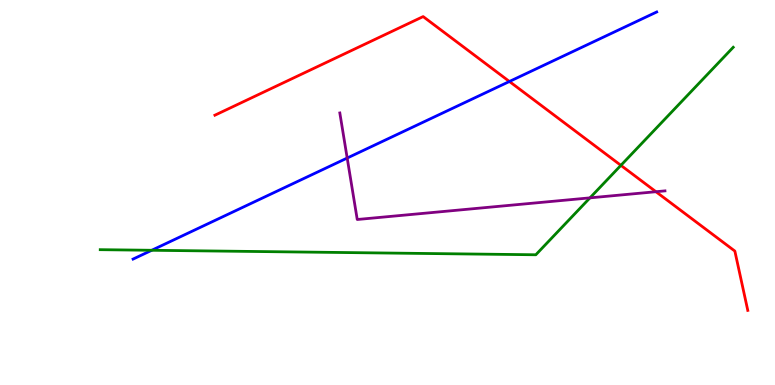[{'lines': ['blue', 'red'], 'intersections': [{'x': 6.57, 'y': 7.88}]}, {'lines': ['green', 'red'], 'intersections': [{'x': 8.01, 'y': 5.71}]}, {'lines': ['purple', 'red'], 'intersections': [{'x': 8.46, 'y': 5.02}]}, {'lines': ['blue', 'green'], 'intersections': [{'x': 1.96, 'y': 3.5}]}, {'lines': ['blue', 'purple'], 'intersections': [{'x': 4.48, 'y': 5.9}]}, {'lines': ['green', 'purple'], 'intersections': [{'x': 7.61, 'y': 4.86}]}]